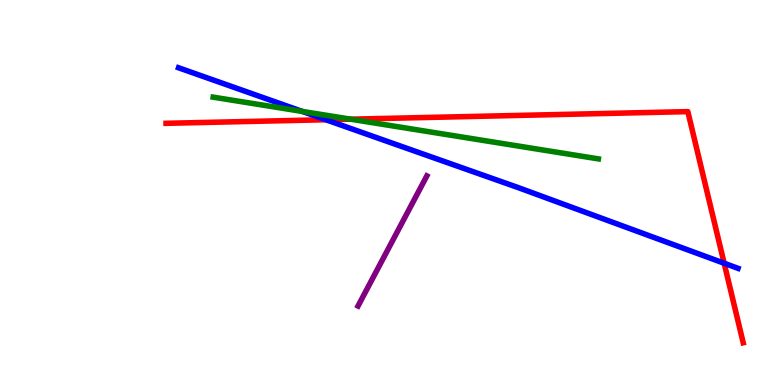[{'lines': ['blue', 'red'], 'intersections': [{'x': 4.2, 'y': 6.89}, {'x': 9.34, 'y': 3.16}]}, {'lines': ['green', 'red'], 'intersections': [{'x': 4.52, 'y': 6.9}]}, {'lines': ['purple', 'red'], 'intersections': []}, {'lines': ['blue', 'green'], 'intersections': [{'x': 3.9, 'y': 7.11}]}, {'lines': ['blue', 'purple'], 'intersections': []}, {'lines': ['green', 'purple'], 'intersections': []}]